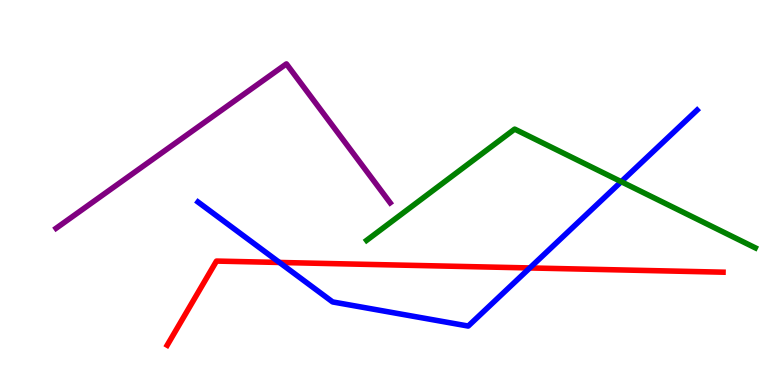[{'lines': ['blue', 'red'], 'intersections': [{'x': 3.61, 'y': 3.18}, {'x': 6.84, 'y': 3.04}]}, {'lines': ['green', 'red'], 'intersections': []}, {'lines': ['purple', 'red'], 'intersections': []}, {'lines': ['blue', 'green'], 'intersections': [{'x': 8.02, 'y': 5.28}]}, {'lines': ['blue', 'purple'], 'intersections': []}, {'lines': ['green', 'purple'], 'intersections': []}]